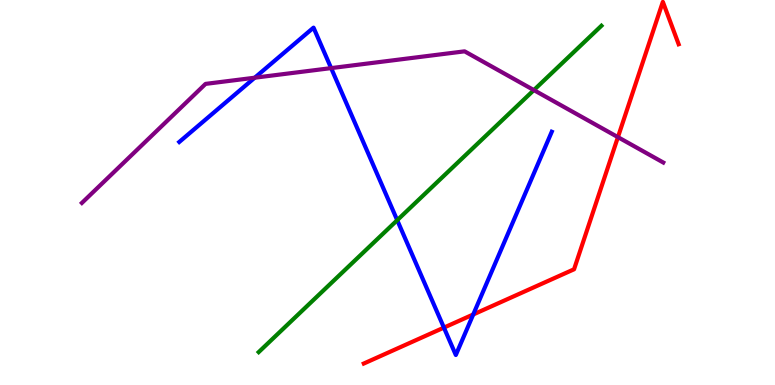[{'lines': ['blue', 'red'], 'intersections': [{'x': 5.73, 'y': 1.49}, {'x': 6.11, 'y': 1.83}]}, {'lines': ['green', 'red'], 'intersections': []}, {'lines': ['purple', 'red'], 'intersections': [{'x': 7.97, 'y': 6.44}]}, {'lines': ['blue', 'green'], 'intersections': [{'x': 5.13, 'y': 4.28}]}, {'lines': ['blue', 'purple'], 'intersections': [{'x': 3.29, 'y': 7.98}, {'x': 4.27, 'y': 8.23}]}, {'lines': ['green', 'purple'], 'intersections': [{'x': 6.89, 'y': 7.66}]}]